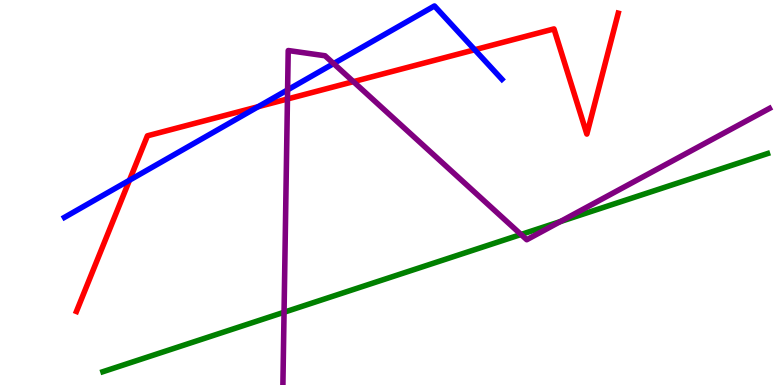[{'lines': ['blue', 'red'], 'intersections': [{'x': 1.67, 'y': 5.32}, {'x': 3.33, 'y': 7.23}, {'x': 6.13, 'y': 8.71}]}, {'lines': ['green', 'red'], 'intersections': []}, {'lines': ['purple', 'red'], 'intersections': [{'x': 3.71, 'y': 7.43}, {'x': 4.56, 'y': 7.88}]}, {'lines': ['blue', 'green'], 'intersections': []}, {'lines': ['blue', 'purple'], 'intersections': [{'x': 3.71, 'y': 7.67}, {'x': 4.3, 'y': 8.35}]}, {'lines': ['green', 'purple'], 'intersections': [{'x': 3.67, 'y': 1.89}, {'x': 6.72, 'y': 3.91}, {'x': 7.23, 'y': 4.24}]}]